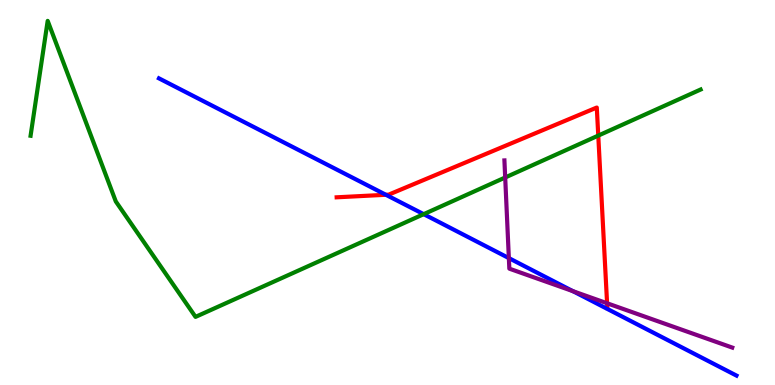[{'lines': ['blue', 'red'], 'intersections': [{'x': 4.98, 'y': 4.94}]}, {'lines': ['green', 'red'], 'intersections': [{'x': 7.72, 'y': 6.48}]}, {'lines': ['purple', 'red'], 'intersections': [{'x': 7.83, 'y': 2.12}]}, {'lines': ['blue', 'green'], 'intersections': [{'x': 5.47, 'y': 4.44}]}, {'lines': ['blue', 'purple'], 'intersections': [{'x': 6.57, 'y': 3.3}, {'x': 7.39, 'y': 2.44}]}, {'lines': ['green', 'purple'], 'intersections': [{'x': 6.52, 'y': 5.39}]}]